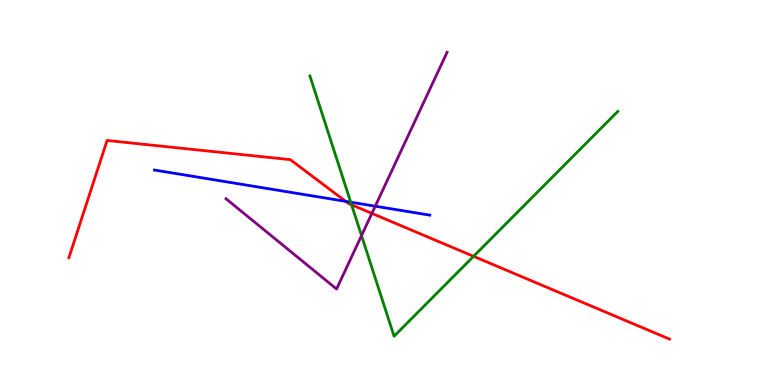[{'lines': ['blue', 'red'], 'intersections': [{'x': 4.46, 'y': 4.77}]}, {'lines': ['green', 'red'], 'intersections': [{'x': 4.54, 'y': 4.68}, {'x': 6.11, 'y': 3.34}]}, {'lines': ['purple', 'red'], 'intersections': [{'x': 4.8, 'y': 4.46}]}, {'lines': ['blue', 'green'], 'intersections': [{'x': 4.53, 'y': 4.75}]}, {'lines': ['blue', 'purple'], 'intersections': [{'x': 4.84, 'y': 4.64}]}, {'lines': ['green', 'purple'], 'intersections': [{'x': 4.66, 'y': 3.88}]}]